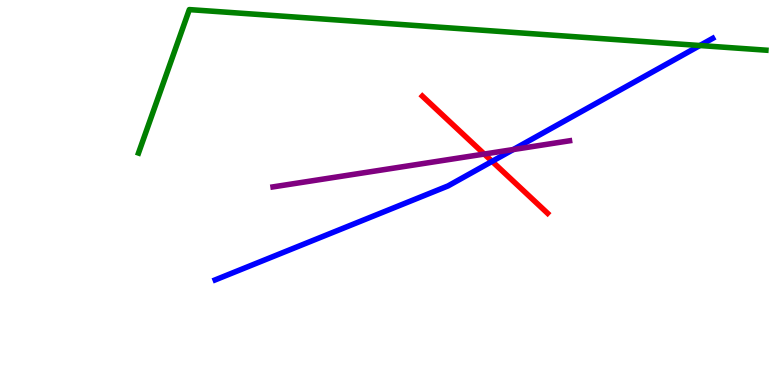[{'lines': ['blue', 'red'], 'intersections': [{'x': 6.35, 'y': 5.81}]}, {'lines': ['green', 'red'], 'intersections': []}, {'lines': ['purple', 'red'], 'intersections': [{'x': 6.25, 'y': 6.0}]}, {'lines': ['blue', 'green'], 'intersections': [{'x': 9.03, 'y': 8.82}]}, {'lines': ['blue', 'purple'], 'intersections': [{'x': 6.62, 'y': 6.12}]}, {'lines': ['green', 'purple'], 'intersections': []}]